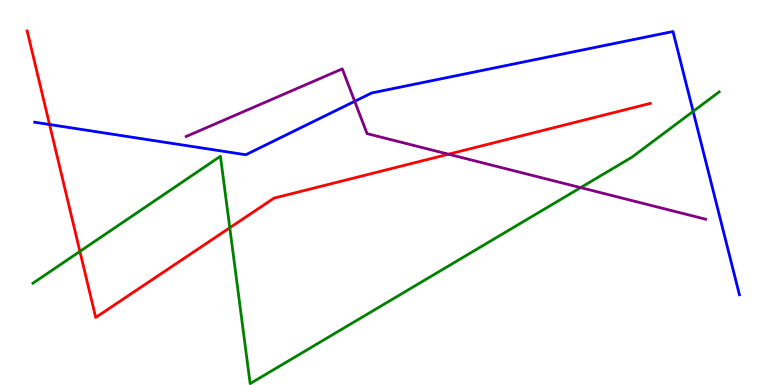[{'lines': ['blue', 'red'], 'intersections': [{'x': 0.639, 'y': 6.77}]}, {'lines': ['green', 'red'], 'intersections': [{'x': 1.03, 'y': 3.47}, {'x': 2.96, 'y': 4.08}]}, {'lines': ['purple', 'red'], 'intersections': [{'x': 5.79, 'y': 5.99}]}, {'lines': ['blue', 'green'], 'intersections': [{'x': 8.94, 'y': 7.11}]}, {'lines': ['blue', 'purple'], 'intersections': [{'x': 4.58, 'y': 7.37}]}, {'lines': ['green', 'purple'], 'intersections': [{'x': 7.49, 'y': 5.13}]}]